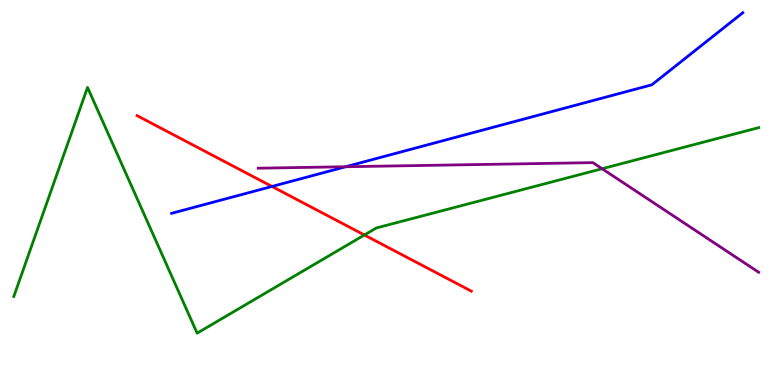[{'lines': ['blue', 'red'], 'intersections': [{'x': 3.51, 'y': 5.16}]}, {'lines': ['green', 'red'], 'intersections': [{'x': 4.7, 'y': 3.9}]}, {'lines': ['purple', 'red'], 'intersections': []}, {'lines': ['blue', 'green'], 'intersections': []}, {'lines': ['blue', 'purple'], 'intersections': [{'x': 4.46, 'y': 5.67}]}, {'lines': ['green', 'purple'], 'intersections': [{'x': 7.77, 'y': 5.62}]}]